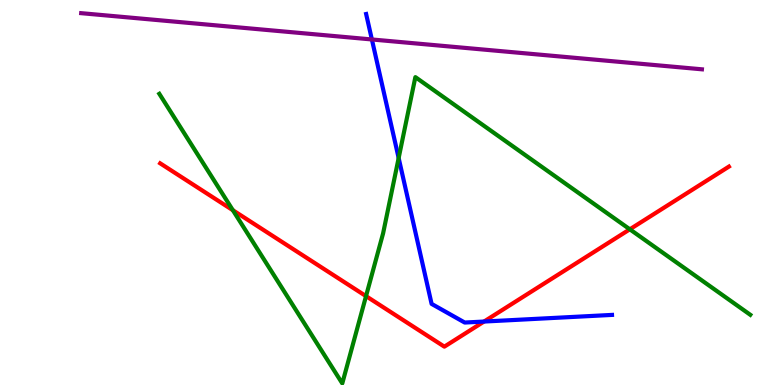[{'lines': ['blue', 'red'], 'intersections': [{'x': 6.25, 'y': 1.65}]}, {'lines': ['green', 'red'], 'intersections': [{'x': 3.0, 'y': 4.54}, {'x': 4.72, 'y': 2.31}, {'x': 8.13, 'y': 4.04}]}, {'lines': ['purple', 'red'], 'intersections': []}, {'lines': ['blue', 'green'], 'intersections': [{'x': 5.14, 'y': 5.9}]}, {'lines': ['blue', 'purple'], 'intersections': [{'x': 4.8, 'y': 8.98}]}, {'lines': ['green', 'purple'], 'intersections': []}]